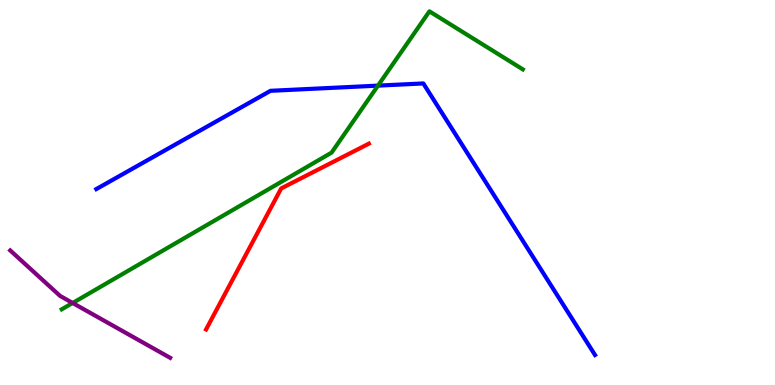[{'lines': ['blue', 'red'], 'intersections': []}, {'lines': ['green', 'red'], 'intersections': []}, {'lines': ['purple', 'red'], 'intersections': []}, {'lines': ['blue', 'green'], 'intersections': [{'x': 4.88, 'y': 7.78}]}, {'lines': ['blue', 'purple'], 'intersections': []}, {'lines': ['green', 'purple'], 'intersections': [{'x': 0.937, 'y': 2.13}]}]